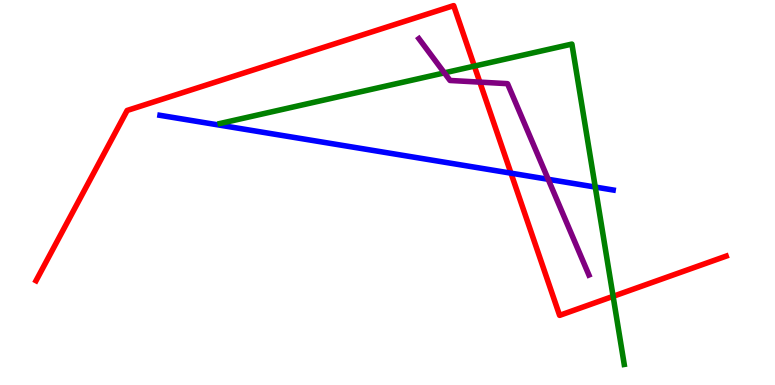[{'lines': ['blue', 'red'], 'intersections': [{'x': 6.59, 'y': 5.5}]}, {'lines': ['green', 'red'], 'intersections': [{'x': 6.12, 'y': 8.28}, {'x': 7.91, 'y': 2.3}]}, {'lines': ['purple', 'red'], 'intersections': [{'x': 6.19, 'y': 7.87}]}, {'lines': ['blue', 'green'], 'intersections': [{'x': 7.68, 'y': 5.14}]}, {'lines': ['blue', 'purple'], 'intersections': [{'x': 7.07, 'y': 5.34}]}, {'lines': ['green', 'purple'], 'intersections': [{'x': 5.73, 'y': 8.11}]}]